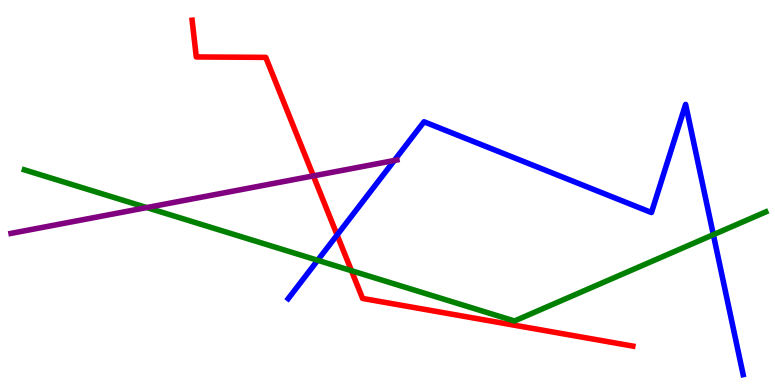[{'lines': ['blue', 'red'], 'intersections': [{'x': 4.35, 'y': 3.9}]}, {'lines': ['green', 'red'], 'intersections': [{'x': 4.53, 'y': 2.97}]}, {'lines': ['purple', 'red'], 'intersections': [{'x': 4.04, 'y': 5.43}]}, {'lines': ['blue', 'green'], 'intersections': [{'x': 4.1, 'y': 3.24}, {'x': 9.2, 'y': 3.9}]}, {'lines': ['blue', 'purple'], 'intersections': [{'x': 5.09, 'y': 5.83}]}, {'lines': ['green', 'purple'], 'intersections': [{'x': 1.89, 'y': 4.61}]}]